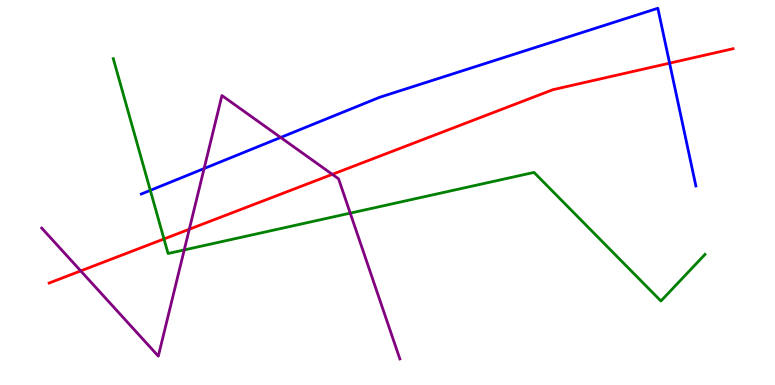[{'lines': ['blue', 'red'], 'intersections': [{'x': 8.64, 'y': 8.36}]}, {'lines': ['green', 'red'], 'intersections': [{'x': 2.12, 'y': 3.79}]}, {'lines': ['purple', 'red'], 'intersections': [{'x': 1.04, 'y': 2.96}, {'x': 2.44, 'y': 4.05}, {'x': 4.29, 'y': 5.47}]}, {'lines': ['blue', 'green'], 'intersections': [{'x': 1.94, 'y': 5.06}]}, {'lines': ['blue', 'purple'], 'intersections': [{'x': 2.63, 'y': 5.62}, {'x': 3.62, 'y': 6.43}]}, {'lines': ['green', 'purple'], 'intersections': [{'x': 2.38, 'y': 3.51}, {'x': 4.52, 'y': 4.46}]}]